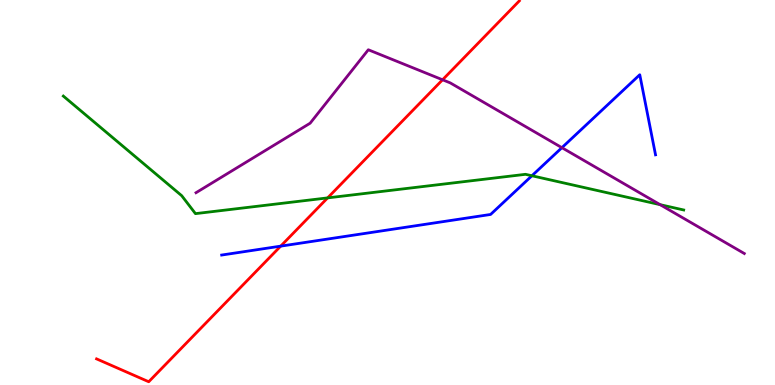[{'lines': ['blue', 'red'], 'intersections': [{'x': 3.62, 'y': 3.61}]}, {'lines': ['green', 'red'], 'intersections': [{'x': 4.23, 'y': 4.86}]}, {'lines': ['purple', 'red'], 'intersections': [{'x': 5.71, 'y': 7.93}]}, {'lines': ['blue', 'green'], 'intersections': [{'x': 6.86, 'y': 5.43}]}, {'lines': ['blue', 'purple'], 'intersections': [{'x': 7.25, 'y': 6.16}]}, {'lines': ['green', 'purple'], 'intersections': [{'x': 8.52, 'y': 4.68}]}]